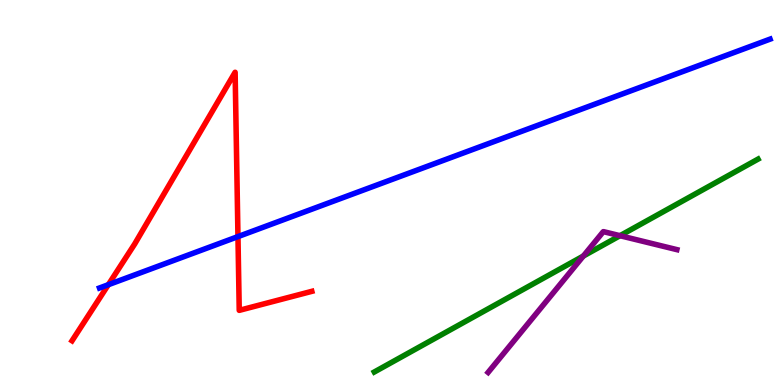[{'lines': ['blue', 'red'], 'intersections': [{'x': 1.4, 'y': 2.61}, {'x': 3.07, 'y': 3.85}]}, {'lines': ['green', 'red'], 'intersections': []}, {'lines': ['purple', 'red'], 'intersections': []}, {'lines': ['blue', 'green'], 'intersections': []}, {'lines': ['blue', 'purple'], 'intersections': []}, {'lines': ['green', 'purple'], 'intersections': [{'x': 7.53, 'y': 3.35}, {'x': 8.0, 'y': 3.88}]}]